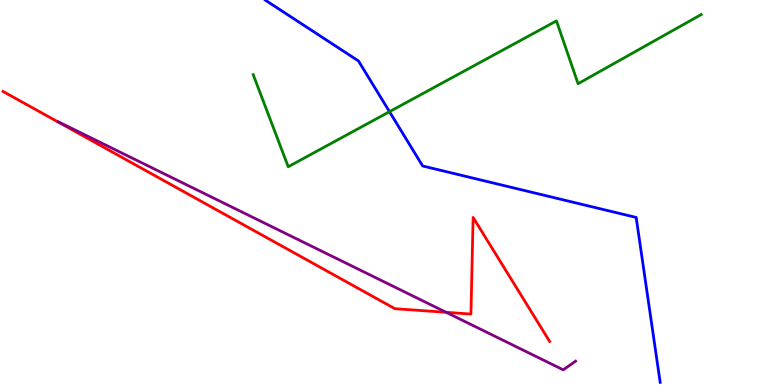[{'lines': ['blue', 'red'], 'intersections': []}, {'lines': ['green', 'red'], 'intersections': []}, {'lines': ['purple', 'red'], 'intersections': [{'x': 5.76, 'y': 1.89}]}, {'lines': ['blue', 'green'], 'intersections': [{'x': 5.03, 'y': 7.1}]}, {'lines': ['blue', 'purple'], 'intersections': []}, {'lines': ['green', 'purple'], 'intersections': []}]